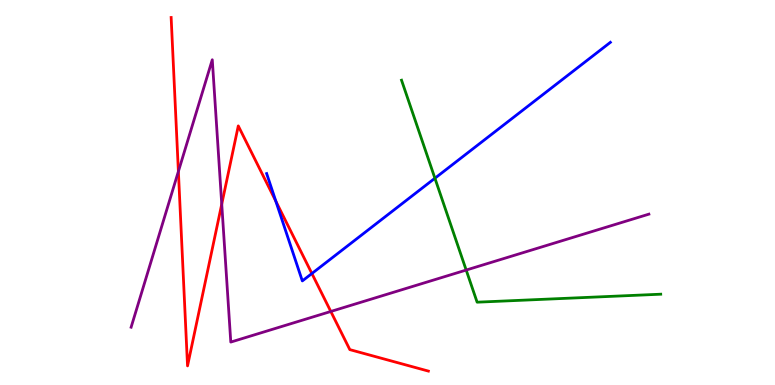[{'lines': ['blue', 'red'], 'intersections': [{'x': 3.56, 'y': 4.77}, {'x': 4.02, 'y': 2.9}]}, {'lines': ['green', 'red'], 'intersections': []}, {'lines': ['purple', 'red'], 'intersections': [{'x': 2.3, 'y': 5.55}, {'x': 2.86, 'y': 4.7}, {'x': 4.27, 'y': 1.91}]}, {'lines': ['blue', 'green'], 'intersections': [{'x': 5.61, 'y': 5.37}]}, {'lines': ['blue', 'purple'], 'intersections': []}, {'lines': ['green', 'purple'], 'intersections': [{'x': 6.02, 'y': 2.99}]}]